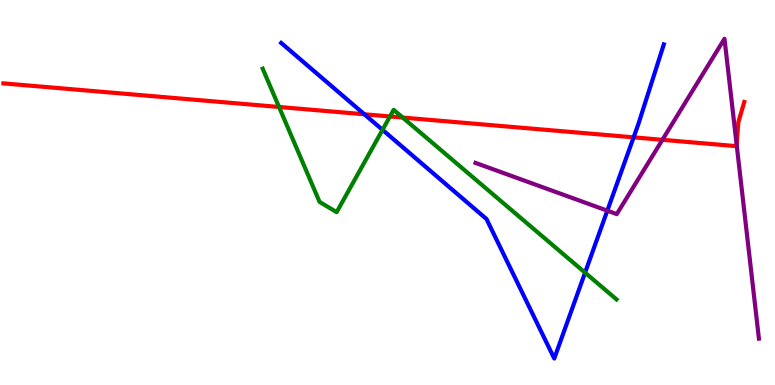[{'lines': ['blue', 'red'], 'intersections': [{'x': 4.7, 'y': 7.03}, {'x': 8.18, 'y': 6.43}]}, {'lines': ['green', 'red'], 'intersections': [{'x': 3.6, 'y': 7.22}, {'x': 5.03, 'y': 6.97}, {'x': 5.2, 'y': 6.95}]}, {'lines': ['purple', 'red'], 'intersections': [{'x': 8.55, 'y': 6.37}, {'x': 9.5, 'y': 6.25}]}, {'lines': ['blue', 'green'], 'intersections': [{'x': 4.94, 'y': 6.63}, {'x': 7.55, 'y': 2.92}]}, {'lines': ['blue', 'purple'], 'intersections': [{'x': 7.84, 'y': 4.53}]}, {'lines': ['green', 'purple'], 'intersections': []}]